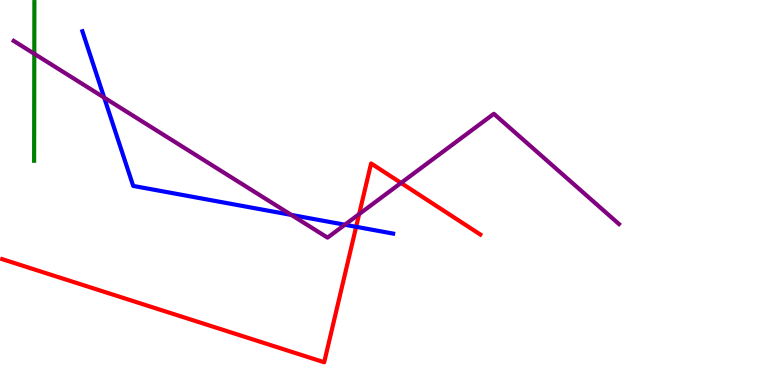[{'lines': ['blue', 'red'], 'intersections': [{'x': 4.6, 'y': 4.11}]}, {'lines': ['green', 'red'], 'intersections': []}, {'lines': ['purple', 'red'], 'intersections': [{'x': 4.63, 'y': 4.44}, {'x': 5.17, 'y': 5.25}]}, {'lines': ['blue', 'green'], 'intersections': []}, {'lines': ['blue', 'purple'], 'intersections': [{'x': 1.34, 'y': 7.46}, {'x': 3.76, 'y': 4.42}, {'x': 4.45, 'y': 4.16}]}, {'lines': ['green', 'purple'], 'intersections': [{'x': 0.443, 'y': 8.6}]}]